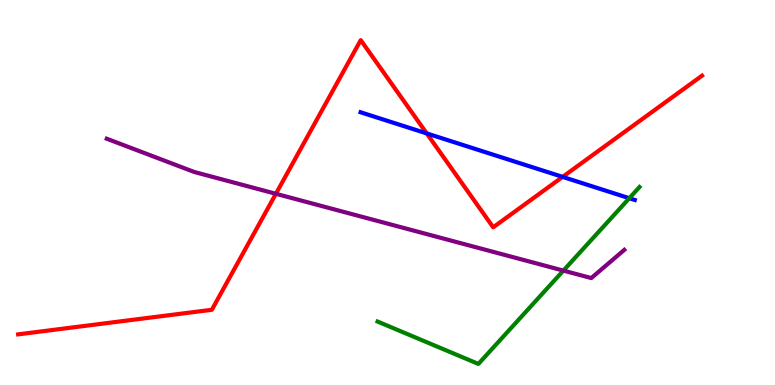[{'lines': ['blue', 'red'], 'intersections': [{'x': 5.51, 'y': 6.53}, {'x': 7.26, 'y': 5.41}]}, {'lines': ['green', 'red'], 'intersections': []}, {'lines': ['purple', 'red'], 'intersections': [{'x': 3.56, 'y': 4.97}]}, {'lines': ['blue', 'green'], 'intersections': [{'x': 8.12, 'y': 4.85}]}, {'lines': ['blue', 'purple'], 'intersections': []}, {'lines': ['green', 'purple'], 'intersections': [{'x': 7.27, 'y': 2.97}]}]